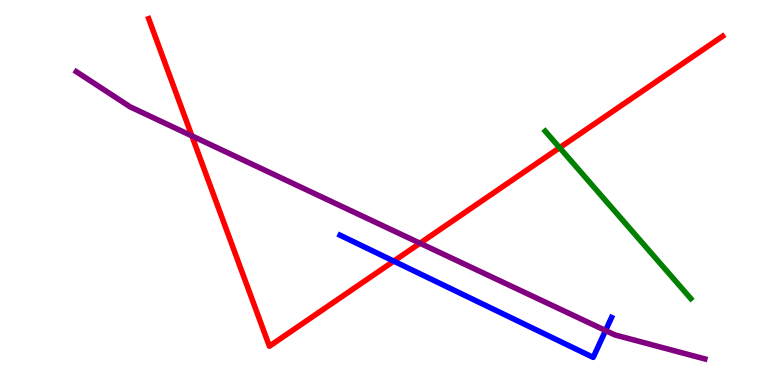[{'lines': ['blue', 'red'], 'intersections': [{'x': 5.08, 'y': 3.22}]}, {'lines': ['green', 'red'], 'intersections': [{'x': 7.22, 'y': 6.16}]}, {'lines': ['purple', 'red'], 'intersections': [{'x': 2.48, 'y': 6.47}, {'x': 5.42, 'y': 3.68}]}, {'lines': ['blue', 'green'], 'intersections': []}, {'lines': ['blue', 'purple'], 'intersections': [{'x': 7.81, 'y': 1.41}]}, {'lines': ['green', 'purple'], 'intersections': []}]